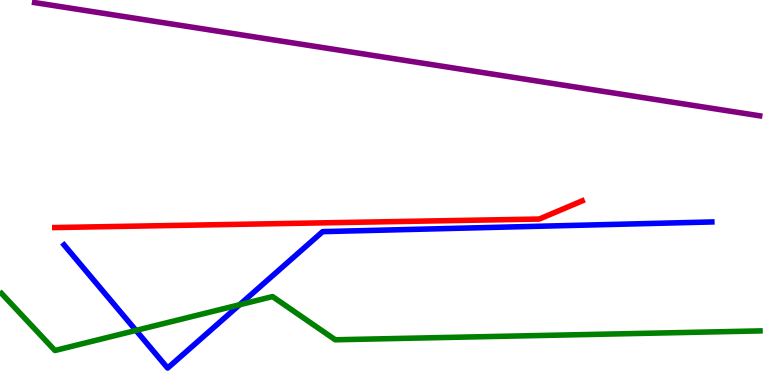[{'lines': ['blue', 'red'], 'intersections': []}, {'lines': ['green', 'red'], 'intersections': []}, {'lines': ['purple', 'red'], 'intersections': []}, {'lines': ['blue', 'green'], 'intersections': [{'x': 1.75, 'y': 1.42}, {'x': 3.09, 'y': 2.08}]}, {'lines': ['blue', 'purple'], 'intersections': []}, {'lines': ['green', 'purple'], 'intersections': []}]